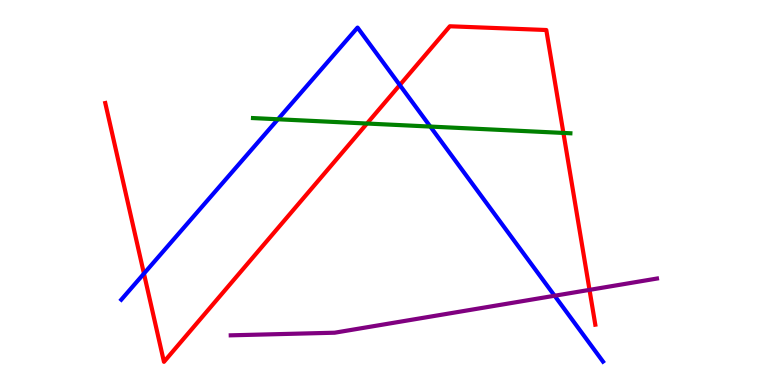[{'lines': ['blue', 'red'], 'intersections': [{'x': 1.86, 'y': 2.89}, {'x': 5.16, 'y': 7.79}]}, {'lines': ['green', 'red'], 'intersections': [{'x': 4.74, 'y': 6.79}, {'x': 7.27, 'y': 6.55}]}, {'lines': ['purple', 'red'], 'intersections': [{'x': 7.61, 'y': 2.47}]}, {'lines': ['blue', 'green'], 'intersections': [{'x': 3.59, 'y': 6.9}, {'x': 5.55, 'y': 6.71}]}, {'lines': ['blue', 'purple'], 'intersections': [{'x': 7.16, 'y': 2.32}]}, {'lines': ['green', 'purple'], 'intersections': []}]